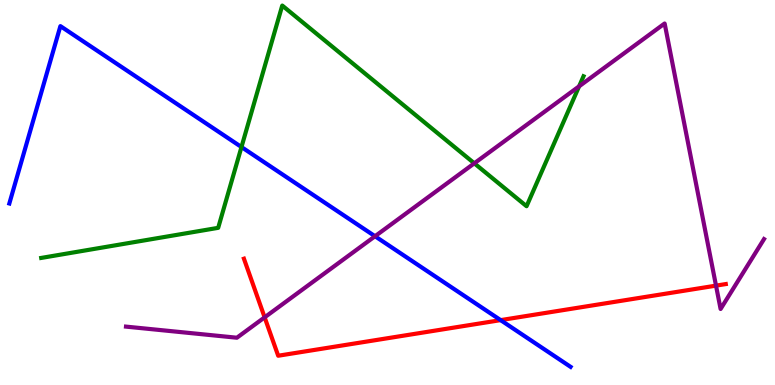[{'lines': ['blue', 'red'], 'intersections': [{'x': 6.46, 'y': 1.69}]}, {'lines': ['green', 'red'], 'intersections': []}, {'lines': ['purple', 'red'], 'intersections': [{'x': 3.41, 'y': 1.76}, {'x': 9.24, 'y': 2.58}]}, {'lines': ['blue', 'green'], 'intersections': [{'x': 3.12, 'y': 6.18}]}, {'lines': ['blue', 'purple'], 'intersections': [{'x': 4.84, 'y': 3.86}]}, {'lines': ['green', 'purple'], 'intersections': [{'x': 6.12, 'y': 5.76}, {'x': 7.47, 'y': 7.76}]}]